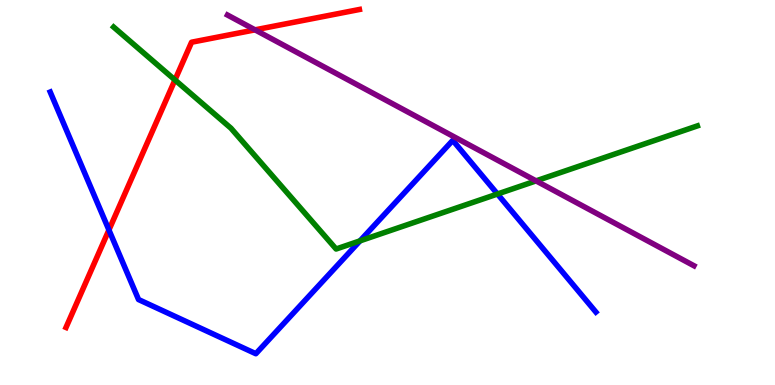[{'lines': ['blue', 'red'], 'intersections': [{'x': 1.41, 'y': 4.03}]}, {'lines': ['green', 'red'], 'intersections': [{'x': 2.26, 'y': 7.92}]}, {'lines': ['purple', 'red'], 'intersections': [{'x': 3.29, 'y': 9.22}]}, {'lines': ['blue', 'green'], 'intersections': [{'x': 4.65, 'y': 3.74}, {'x': 6.42, 'y': 4.96}]}, {'lines': ['blue', 'purple'], 'intersections': []}, {'lines': ['green', 'purple'], 'intersections': [{'x': 6.92, 'y': 5.3}]}]